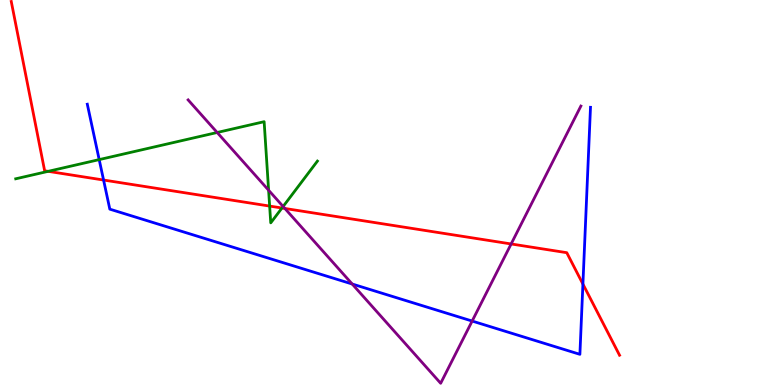[{'lines': ['blue', 'red'], 'intersections': [{'x': 1.34, 'y': 5.32}, {'x': 7.52, 'y': 2.62}]}, {'lines': ['green', 'red'], 'intersections': [{'x': 0.622, 'y': 5.55}, {'x': 3.48, 'y': 4.65}, {'x': 3.64, 'y': 4.6}]}, {'lines': ['purple', 'red'], 'intersections': [{'x': 3.68, 'y': 4.59}, {'x': 6.6, 'y': 3.66}]}, {'lines': ['blue', 'green'], 'intersections': [{'x': 1.28, 'y': 5.85}]}, {'lines': ['blue', 'purple'], 'intersections': [{'x': 4.54, 'y': 2.62}, {'x': 6.09, 'y': 1.66}]}, {'lines': ['green', 'purple'], 'intersections': [{'x': 2.8, 'y': 6.56}, {'x': 3.47, 'y': 5.06}, {'x': 3.65, 'y': 4.64}]}]